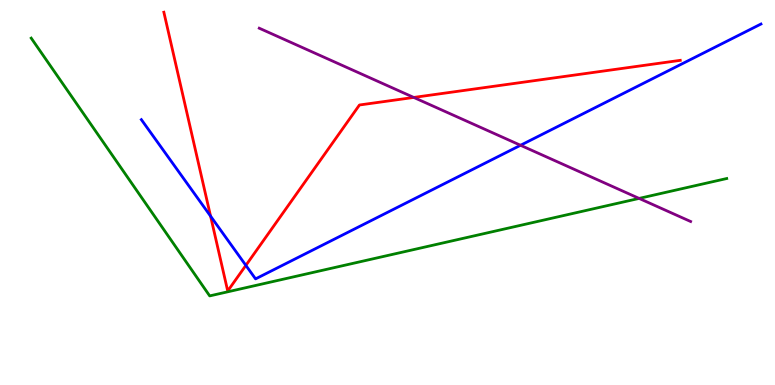[{'lines': ['blue', 'red'], 'intersections': [{'x': 2.72, 'y': 4.39}, {'x': 3.17, 'y': 3.11}]}, {'lines': ['green', 'red'], 'intersections': []}, {'lines': ['purple', 'red'], 'intersections': [{'x': 5.34, 'y': 7.47}]}, {'lines': ['blue', 'green'], 'intersections': []}, {'lines': ['blue', 'purple'], 'intersections': [{'x': 6.72, 'y': 6.23}]}, {'lines': ['green', 'purple'], 'intersections': [{'x': 8.25, 'y': 4.85}]}]